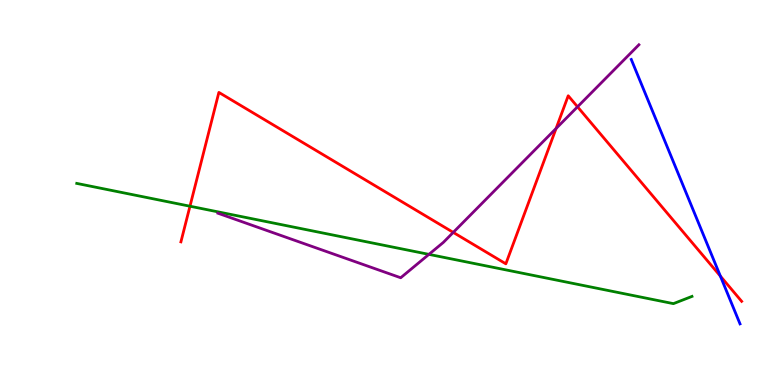[{'lines': ['blue', 'red'], 'intersections': [{'x': 9.3, 'y': 2.83}]}, {'lines': ['green', 'red'], 'intersections': [{'x': 2.45, 'y': 4.64}]}, {'lines': ['purple', 'red'], 'intersections': [{'x': 5.85, 'y': 3.96}, {'x': 7.18, 'y': 6.66}, {'x': 7.45, 'y': 7.23}]}, {'lines': ['blue', 'green'], 'intersections': []}, {'lines': ['blue', 'purple'], 'intersections': []}, {'lines': ['green', 'purple'], 'intersections': [{'x': 5.53, 'y': 3.39}]}]